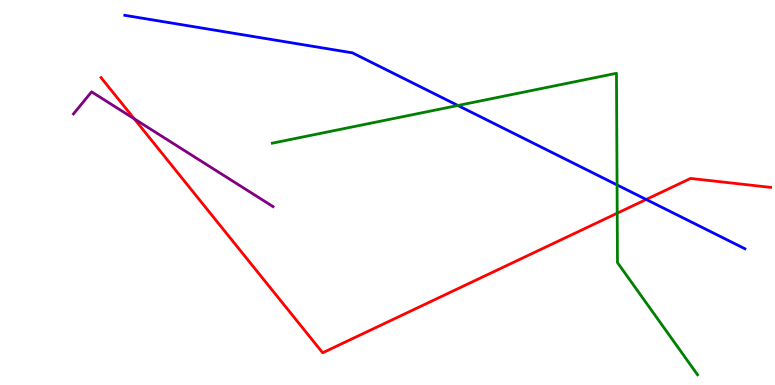[{'lines': ['blue', 'red'], 'intersections': [{'x': 8.34, 'y': 4.82}]}, {'lines': ['green', 'red'], 'intersections': [{'x': 7.96, 'y': 4.46}]}, {'lines': ['purple', 'red'], 'intersections': [{'x': 1.73, 'y': 6.91}]}, {'lines': ['blue', 'green'], 'intersections': [{'x': 5.91, 'y': 7.26}, {'x': 7.96, 'y': 5.2}]}, {'lines': ['blue', 'purple'], 'intersections': []}, {'lines': ['green', 'purple'], 'intersections': []}]